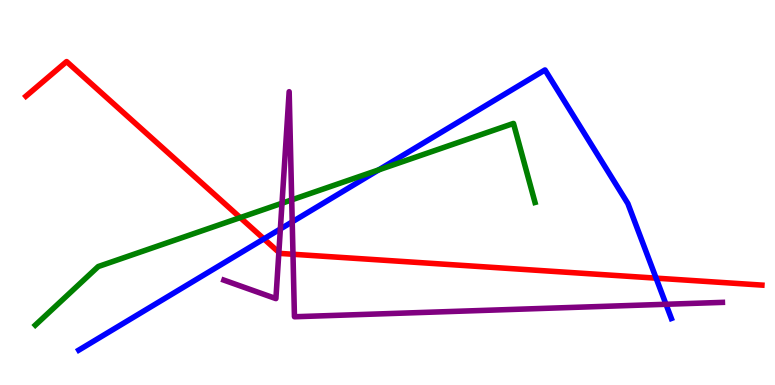[{'lines': ['blue', 'red'], 'intersections': [{'x': 3.41, 'y': 3.8}, {'x': 8.47, 'y': 2.78}]}, {'lines': ['green', 'red'], 'intersections': [{'x': 3.1, 'y': 4.35}]}, {'lines': ['purple', 'red'], 'intersections': [{'x': 3.6, 'y': 3.45}, {'x': 3.78, 'y': 3.4}]}, {'lines': ['blue', 'green'], 'intersections': [{'x': 4.89, 'y': 5.59}]}, {'lines': ['blue', 'purple'], 'intersections': [{'x': 3.62, 'y': 4.05}, {'x': 3.77, 'y': 4.24}, {'x': 8.59, 'y': 2.1}]}, {'lines': ['green', 'purple'], 'intersections': [{'x': 3.64, 'y': 4.72}, {'x': 3.76, 'y': 4.81}]}]